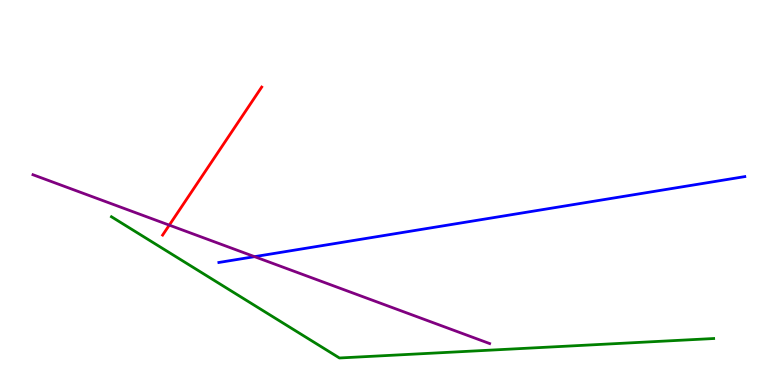[{'lines': ['blue', 'red'], 'intersections': []}, {'lines': ['green', 'red'], 'intersections': []}, {'lines': ['purple', 'red'], 'intersections': [{'x': 2.18, 'y': 4.15}]}, {'lines': ['blue', 'green'], 'intersections': []}, {'lines': ['blue', 'purple'], 'intersections': [{'x': 3.28, 'y': 3.33}]}, {'lines': ['green', 'purple'], 'intersections': []}]